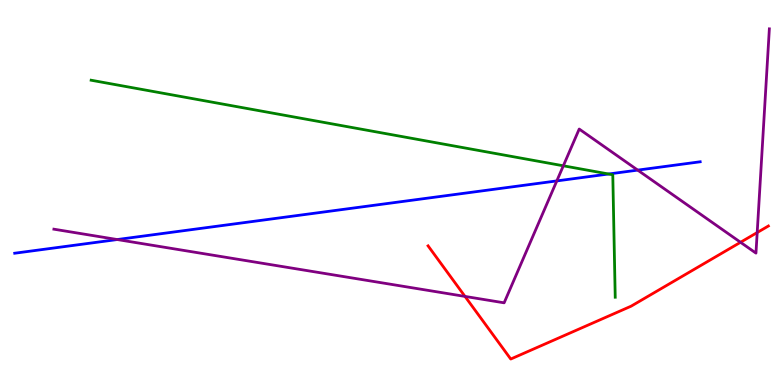[{'lines': ['blue', 'red'], 'intersections': []}, {'lines': ['green', 'red'], 'intersections': []}, {'lines': ['purple', 'red'], 'intersections': [{'x': 6.0, 'y': 2.3}, {'x': 9.56, 'y': 3.71}, {'x': 9.77, 'y': 3.96}]}, {'lines': ['blue', 'green'], 'intersections': [{'x': 7.85, 'y': 5.48}]}, {'lines': ['blue', 'purple'], 'intersections': [{'x': 1.51, 'y': 3.78}, {'x': 7.18, 'y': 5.3}, {'x': 8.23, 'y': 5.58}]}, {'lines': ['green', 'purple'], 'intersections': [{'x': 7.27, 'y': 5.69}]}]